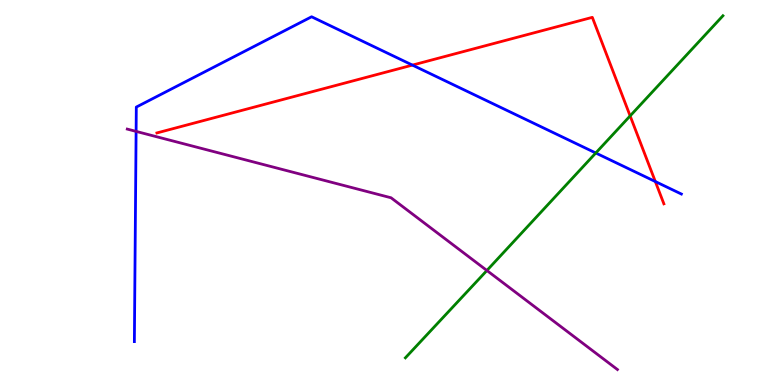[{'lines': ['blue', 'red'], 'intersections': [{'x': 5.32, 'y': 8.31}, {'x': 8.46, 'y': 5.28}]}, {'lines': ['green', 'red'], 'intersections': [{'x': 8.13, 'y': 6.99}]}, {'lines': ['purple', 'red'], 'intersections': []}, {'lines': ['blue', 'green'], 'intersections': [{'x': 7.69, 'y': 6.03}]}, {'lines': ['blue', 'purple'], 'intersections': [{'x': 1.76, 'y': 6.59}]}, {'lines': ['green', 'purple'], 'intersections': [{'x': 6.28, 'y': 2.97}]}]